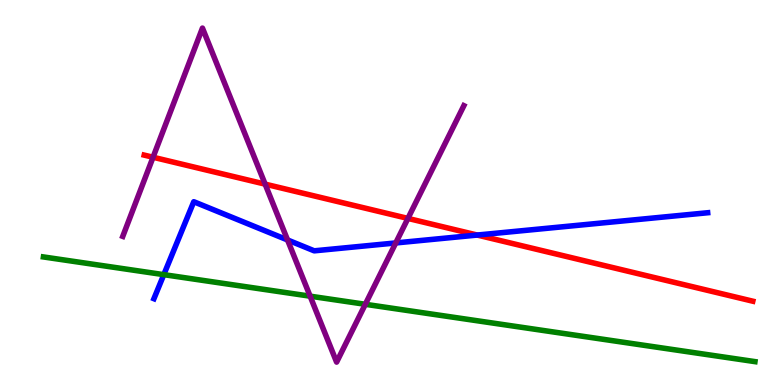[{'lines': ['blue', 'red'], 'intersections': [{'x': 6.16, 'y': 3.89}]}, {'lines': ['green', 'red'], 'intersections': []}, {'lines': ['purple', 'red'], 'intersections': [{'x': 1.97, 'y': 5.92}, {'x': 3.42, 'y': 5.22}, {'x': 5.26, 'y': 4.33}]}, {'lines': ['blue', 'green'], 'intersections': [{'x': 2.11, 'y': 2.87}]}, {'lines': ['blue', 'purple'], 'intersections': [{'x': 3.71, 'y': 3.77}, {'x': 5.11, 'y': 3.69}]}, {'lines': ['green', 'purple'], 'intersections': [{'x': 4.0, 'y': 2.31}, {'x': 4.71, 'y': 2.1}]}]